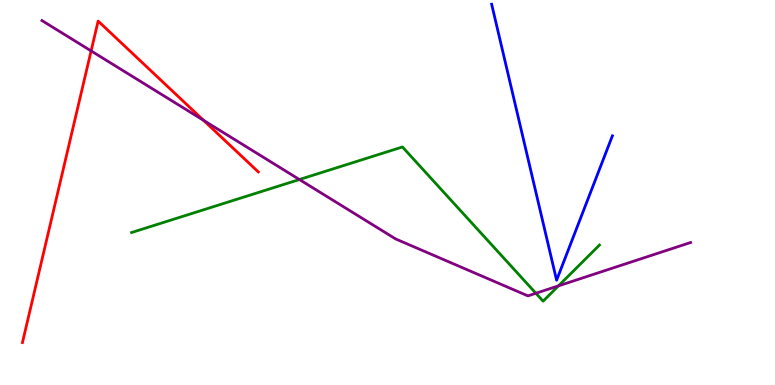[{'lines': ['blue', 'red'], 'intersections': []}, {'lines': ['green', 'red'], 'intersections': []}, {'lines': ['purple', 'red'], 'intersections': [{'x': 1.18, 'y': 8.68}, {'x': 2.63, 'y': 6.87}]}, {'lines': ['blue', 'green'], 'intersections': []}, {'lines': ['blue', 'purple'], 'intersections': []}, {'lines': ['green', 'purple'], 'intersections': [{'x': 3.86, 'y': 5.34}, {'x': 6.91, 'y': 2.38}, {'x': 7.21, 'y': 2.58}]}]